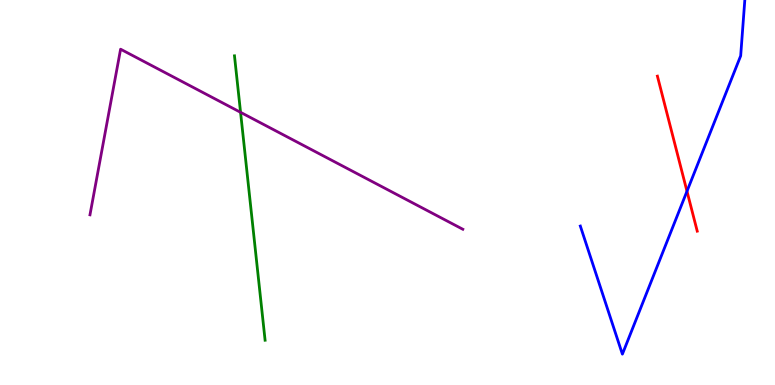[{'lines': ['blue', 'red'], 'intersections': [{'x': 8.86, 'y': 5.03}]}, {'lines': ['green', 'red'], 'intersections': []}, {'lines': ['purple', 'red'], 'intersections': []}, {'lines': ['blue', 'green'], 'intersections': []}, {'lines': ['blue', 'purple'], 'intersections': []}, {'lines': ['green', 'purple'], 'intersections': [{'x': 3.1, 'y': 7.08}]}]